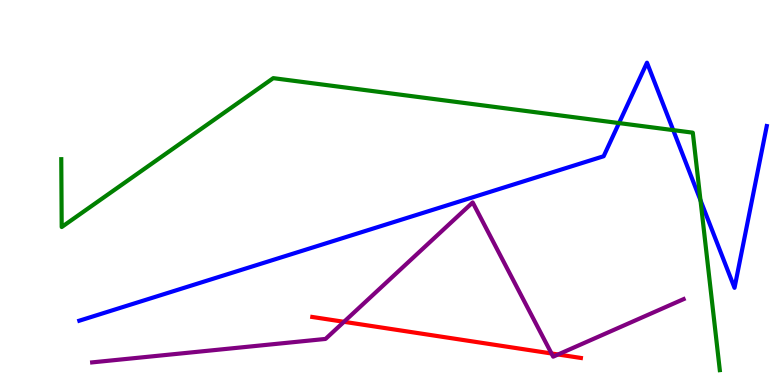[{'lines': ['blue', 'red'], 'intersections': []}, {'lines': ['green', 'red'], 'intersections': []}, {'lines': ['purple', 'red'], 'intersections': [{'x': 4.44, 'y': 1.64}, {'x': 7.12, 'y': 0.819}, {'x': 7.2, 'y': 0.793}]}, {'lines': ['blue', 'green'], 'intersections': [{'x': 7.99, 'y': 6.8}, {'x': 8.69, 'y': 6.62}, {'x': 9.04, 'y': 4.8}]}, {'lines': ['blue', 'purple'], 'intersections': []}, {'lines': ['green', 'purple'], 'intersections': []}]